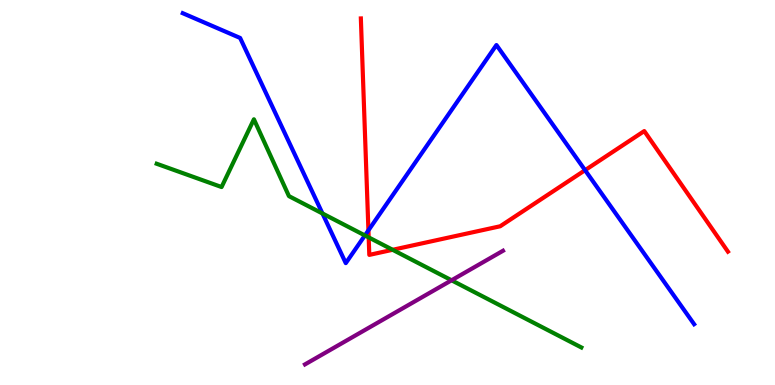[{'lines': ['blue', 'red'], 'intersections': [{'x': 4.75, 'y': 4.02}, {'x': 7.55, 'y': 5.58}]}, {'lines': ['green', 'red'], 'intersections': [{'x': 4.76, 'y': 3.83}, {'x': 5.07, 'y': 3.51}]}, {'lines': ['purple', 'red'], 'intersections': []}, {'lines': ['blue', 'green'], 'intersections': [{'x': 4.16, 'y': 4.46}, {'x': 4.71, 'y': 3.88}]}, {'lines': ['blue', 'purple'], 'intersections': []}, {'lines': ['green', 'purple'], 'intersections': [{'x': 5.83, 'y': 2.72}]}]